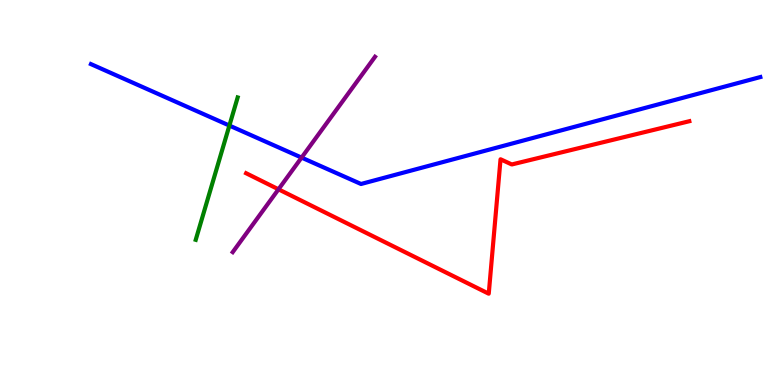[{'lines': ['blue', 'red'], 'intersections': []}, {'lines': ['green', 'red'], 'intersections': []}, {'lines': ['purple', 'red'], 'intersections': [{'x': 3.59, 'y': 5.08}]}, {'lines': ['blue', 'green'], 'intersections': [{'x': 2.96, 'y': 6.74}]}, {'lines': ['blue', 'purple'], 'intersections': [{'x': 3.89, 'y': 5.91}]}, {'lines': ['green', 'purple'], 'intersections': []}]